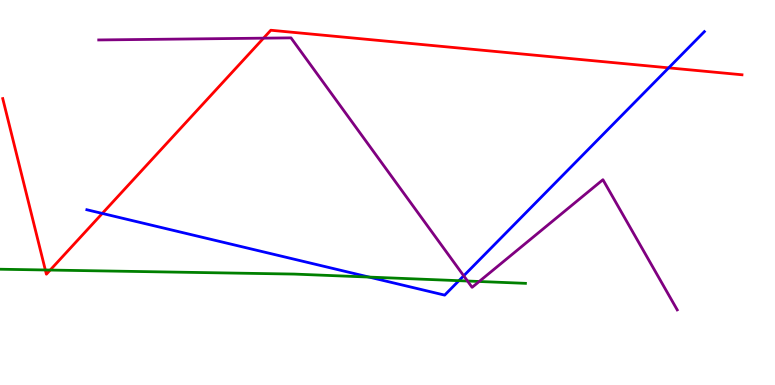[{'lines': ['blue', 'red'], 'intersections': [{'x': 1.32, 'y': 4.46}, {'x': 8.63, 'y': 8.24}]}, {'lines': ['green', 'red'], 'intersections': [{'x': 0.585, 'y': 2.99}, {'x': 0.648, 'y': 2.99}]}, {'lines': ['purple', 'red'], 'intersections': [{'x': 3.4, 'y': 9.01}]}, {'lines': ['blue', 'green'], 'intersections': [{'x': 4.76, 'y': 2.8}, {'x': 5.92, 'y': 2.71}]}, {'lines': ['blue', 'purple'], 'intersections': [{'x': 5.98, 'y': 2.84}]}, {'lines': ['green', 'purple'], 'intersections': [{'x': 6.03, 'y': 2.7}, {'x': 6.18, 'y': 2.69}]}]